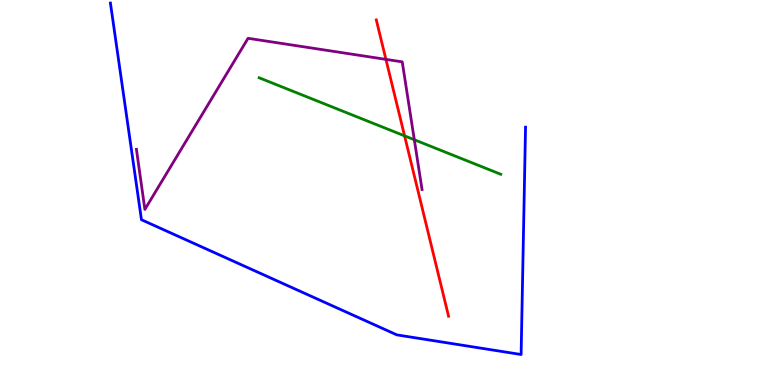[{'lines': ['blue', 'red'], 'intersections': []}, {'lines': ['green', 'red'], 'intersections': [{'x': 5.22, 'y': 6.47}]}, {'lines': ['purple', 'red'], 'intersections': [{'x': 4.98, 'y': 8.46}]}, {'lines': ['blue', 'green'], 'intersections': []}, {'lines': ['blue', 'purple'], 'intersections': []}, {'lines': ['green', 'purple'], 'intersections': [{'x': 5.35, 'y': 6.37}]}]